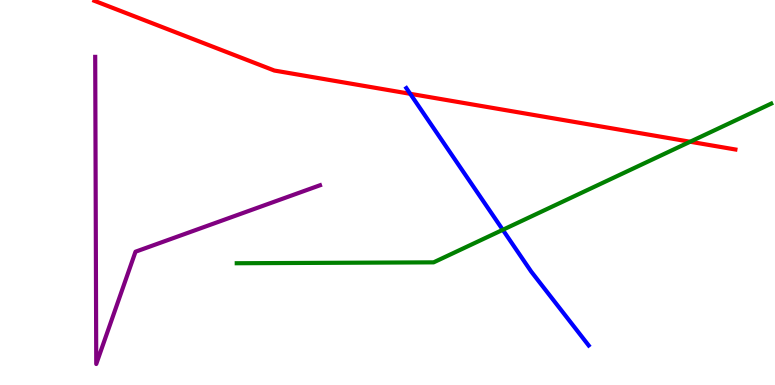[{'lines': ['blue', 'red'], 'intersections': [{'x': 5.29, 'y': 7.56}]}, {'lines': ['green', 'red'], 'intersections': [{'x': 8.9, 'y': 6.32}]}, {'lines': ['purple', 'red'], 'intersections': []}, {'lines': ['blue', 'green'], 'intersections': [{'x': 6.49, 'y': 4.03}]}, {'lines': ['blue', 'purple'], 'intersections': []}, {'lines': ['green', 'purple'], 'intersections': []}]